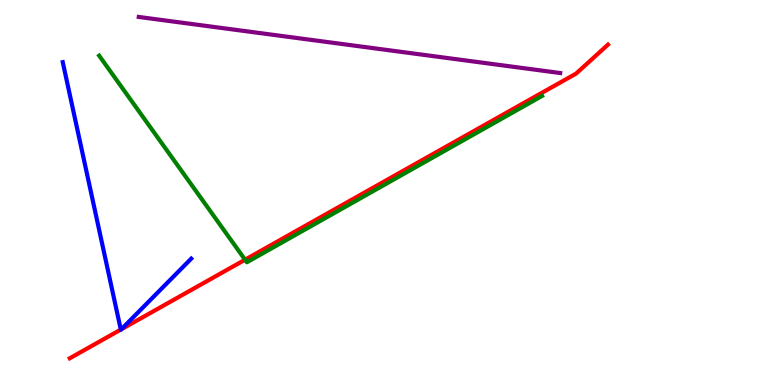[{'lines': ['blue', 'red'], 'intersections': [{'x': 1.56, 'y': 1.44}, {'x': 1.57, 'y': 1.45}]}, {'lines': ['green', 'red'], 'intersections': [{'x': 3.16, 'y': 3.25}]}, {'lines': ['purple', 'red'], 'intersections': []}, {'lines': ['blue', 'green'], 'intersections': []}, {'lines': ['blue', 'purple'], 'intersections': []}, {'lines': ['green', 'purple'], 'intersections': []}]